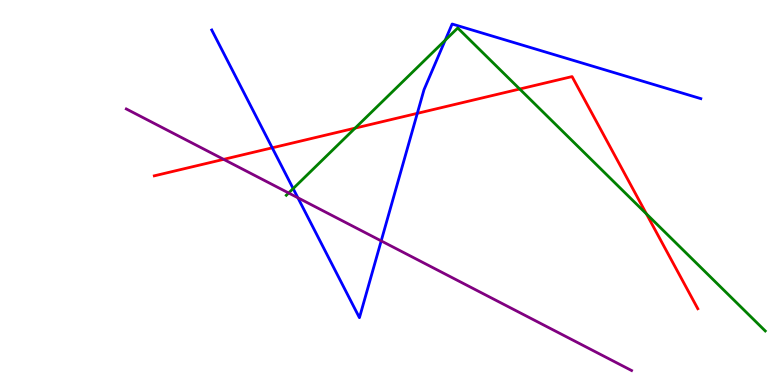[{'lines': ['blue', 'red'], 'intersections': [{'x': 3.51, 'y': 6.16}, {'x': 5.38, 'y': 7.06}]}, {'lines': ['green', 'red'], 'intersections': [{'x': 4.58, 'y': 6.67}, {'x': 6.71, 'y': 7.69}, {'x': 8.34, 'y': 4.44}]}, {'lines': ['purple', 'red'], 'intersections': [{'x': 2.89, 'y': 5.86}]}, {'lines': ['blue', 'green'], 'intersections': [{'x': 3.78, 'y': 5.1}, {'x': 5.74, 'y': 8.95}]}, {'lines': ['blue', 'purple'], 'intersections': [{'x': 3.84, 'y': 4.86}, {'x': 4.92, 'y': 3.74}]}, {'lines': ['green', 'purple'], 'intersections': [{'x': 3.72, 'y': 4.99}]}]